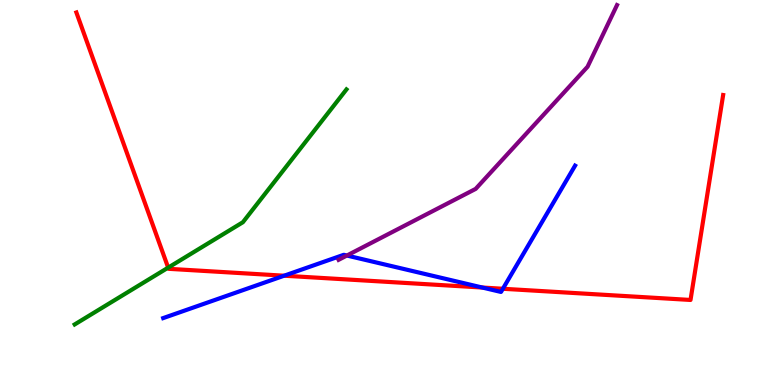[{'lines': ['blue', 'red'], 'intersections': [{'x': 3.67, 'y': 2.84}, {'x': 6.22, 'y': 2.53}, {'x': 6.49, 'y': 2.5}]}, {'lines': ['green', 'red'], 'intersections': [{'x': 2.17, 'y': 3.05}]}, {'lines': ['purple', 'red'], 'intersections': []}, {'lines': ['blue', 'green'], 'intersections': []}, {'lines': ['blue', 'purple'], 'intersections': [{'x': 4.48, 'y': 3.36}]}, {'lines': ['green', 'purple'], 'intersections': []}]